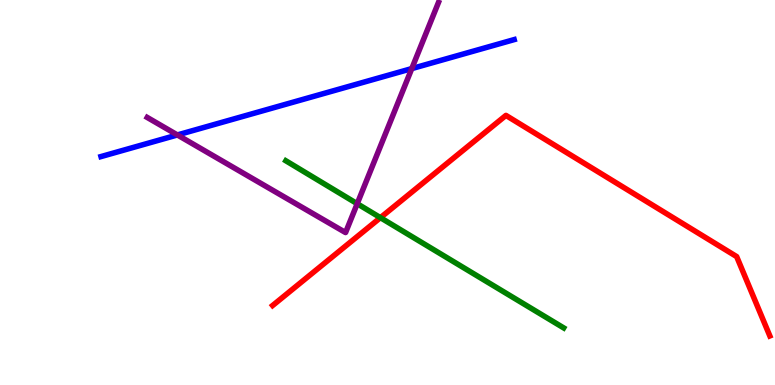[{'lines': ['blue', 'red'], 'intersections': []}, {'lines': ['green', 'red'], 'intersections': [{'x': 4.91, 'y': 4.35}]}, {'lines': ['purple', 'red'], 'intersections': []}, {'lines': ['blue', 'green'], 'intersections': []}, {'lines': ['blue', 'purple'], 'intersections': [{'x': 2.29, 'y': 6.49}, {'x': 5.31, 'y': 8.22}]}, {'lines': ['green', 'purple'], 'intersections': [{'x': 4.61, 'y': 4.71}]}]